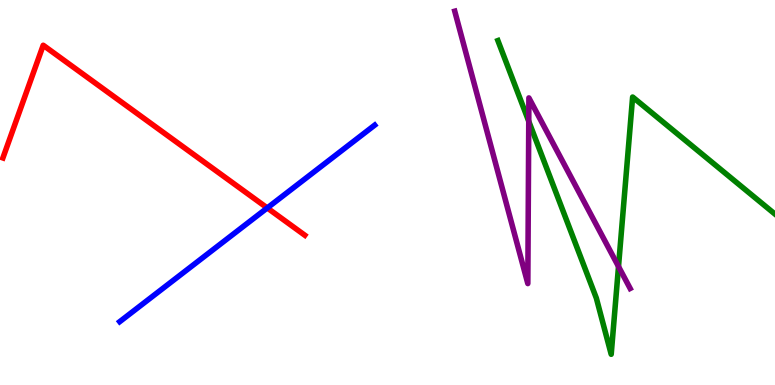[{'lines': ['blue', 'red'], 'intersections': [{'x': 3.45, 'y': 4.6}]}, {'lines': ['green', 'red'], 'intersections': []}, {'lines': ['purple', 'red'], 'intersections': []}, {'lines': ['blue', 'green'], 'intersections': []}, {'lines': ['blue', 'purple'], 'intersections': []}, {'lines': ['green', 'purple'], 'intersections': [{'x': 6.82, 'y': 6.85}, {'x': 7.98, 'y': 3.08}]}]